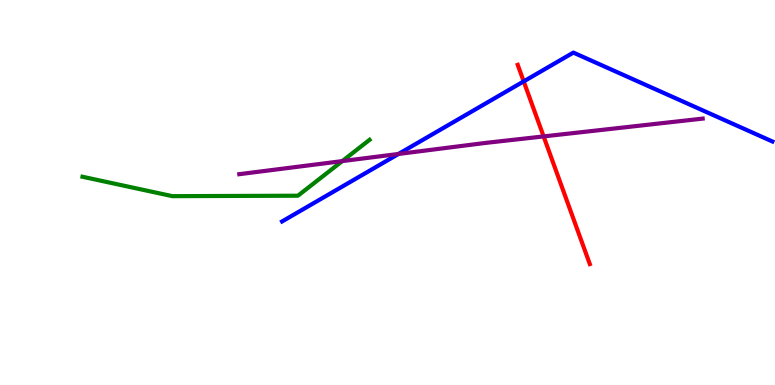[{'lines': ['blue', 'red'], 'intersections': [{'x': 6.76, 'y': 7.89}]}, {'lines': ['green', 'red'], 'intersections': []}, {'lines': ['purple', 'red'], 'intersections': [{'x': 7.01, 'y': 6.46}]}, {'lines': ['blue', 'green'], 'intersections': []}, {'lines': ['blue', 'purple'], 'intersections': [{'x': 5.14, 'y': 6.0}]}, {'lines': ['green', 'purple'], 'intersections': [{'x': 4.42, 'y': 5.82}]}]